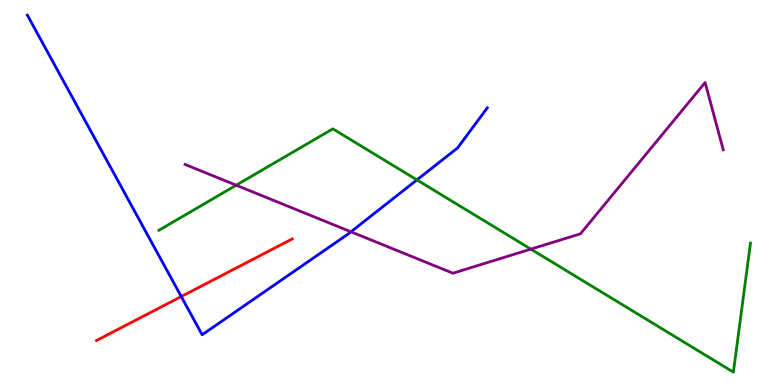[{'lines': ['blue', 'red'], 'intersections': [{'x': 2.34, 'y': 2.3}]}, {'lines': ['green', 'red'], 'intersections': []}, {'lines': ['purple', 'red'], 'intersections': []}, {'lines': ['blue', 'green'], 'intersections': [{'x': 5.38, 'y': 5.33}]}, {'lines': ['blue', 'purple'], 'intersections': [{'x': 4.53, 'y': 3.98}]}, {'lines': ['green', 'purple'], 'intersections': [{'x': 3.05, 'y': 5.19}, {'x': 6.85, 'y': 3.53}]}]